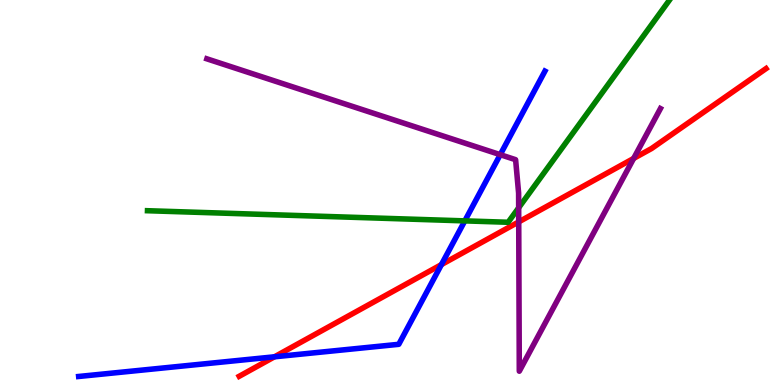[{'lines': ['blue', 'red'], 'intersections': [{'x': 3.54, 'y': 0.732}, {'x': 5.7, 'y': 3.13}]}, {'lines': ['green', 'red'], 'intersections': []}, {'lines': ['purple', 'red'], 'intersections': [{'x': 6.69, 'y': 4.24}, {'x': 8.18, 'y': 5.89}]}, {'lines': ['blue', 'green'], 'intersections': [{'x': 6.0, 'y': 4.26}]}, {'lines': ['blue', 'purple'], 'intersections': [{'x': 6.45, 'y': 5.98}]}, {'lines': ['green', 'purple'], 'intersections': [{'x': 6.69, 'y': 4.6}]}]